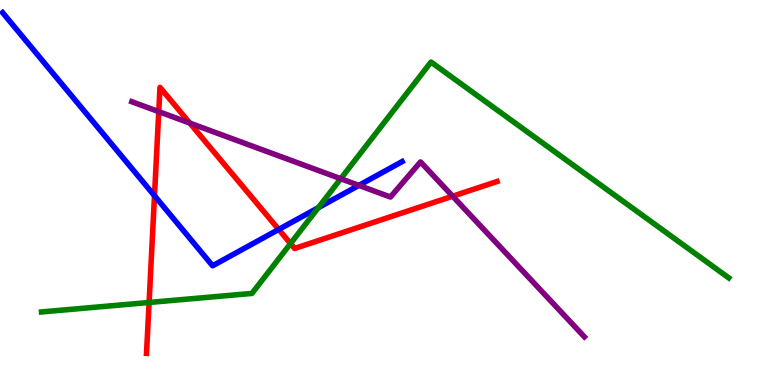[{'lines': ['blue', 'red'], 'intersections': [{'x': 1.99, 'y': 4.92}, {'x': 3.6, 'y': 4.04}]}, {'lines': ['green', 'red'], 'intersections': [{'x': 1.92, 'y': 2.14}, {'x': 3.75, 'y': 3.67}]}, {'lines': ['purple', 'red'], 'intersections': [{'x': 2.05, 'y': 7.1}, {'x': 2.45, 'y': 6.8}, {'x': 5.84, 'y': 4.9}]}, {'lines': ['blue', 'green'], 'intersections': [{'x': 4.11, 'y': 4.61}]}, {'lines': ['blue', 'purple'], 'intersections': [{'x': 4.63, 'y': 5.18}]}, {'lines': ['green', 'purple'], 'intersections': [{'x': 4.4, 'y': 5.36}]}]